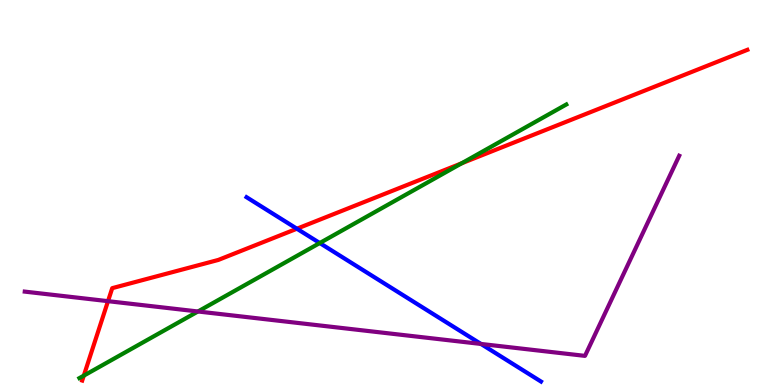[{'lines': ['blue', 'red'], 'intersections': [{'x': 3.83, 'y': 4.06}]}, {'lines': ['green', 'red'], 'intersections': [{'x': 1.08, 'y': 0.243}, {'x': 5.96, 'y': 5.76}]}, {'lines': ['purple', 'red'], 'intersections': [{'x': 1.39, 'y': 2.18}]}, {'lines': ['blue', 'green'], 'intersections': [{'x': 4.13, 'y': 3.69}]}, {'lines': ['blue', 'purple'], 'intersections': [{'x': 6.21, 'y': 1.07}]}, {'lines': ['green', 'purple'], 'intersections': [{'x': 2.55, 'y': 1.91}]}]